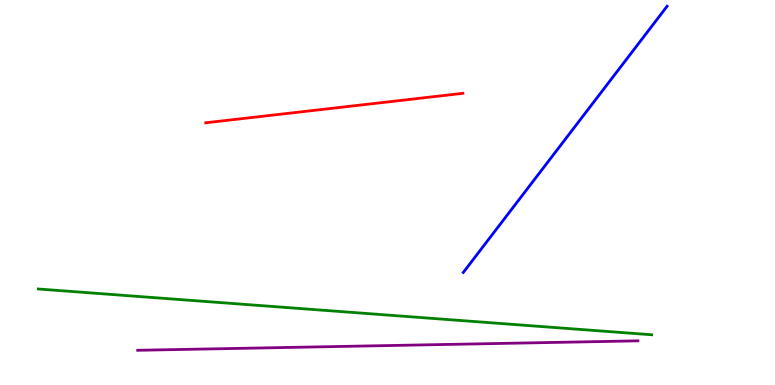[{'lines': ['blue', 'red'], 'intersections': []}, {'lines': ['green', 'red'], 'intersections': []}, {'lines': ['purple', 'red'], 'intersections': []}, {'lines': ['blue', 'green'], 'intersections': []}, {'lines': ['blue', 'purple'], 'intersections': []}, {'lines': ['green', 'purple'], 'intersections': []}]